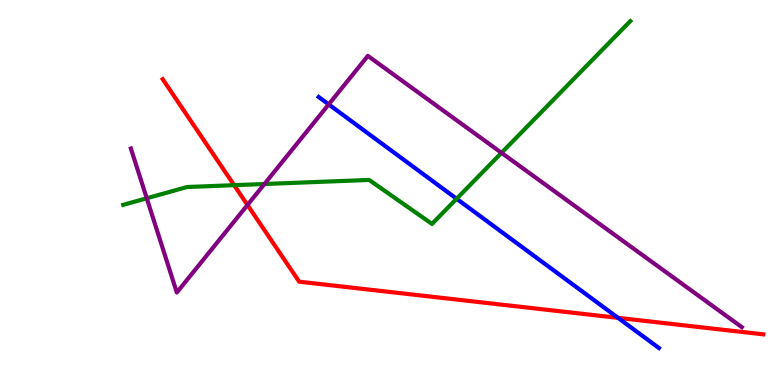[{'lines': ['blue', 'red'], 'intersections': [{'x': 7.97, 'y': 1.74}]}, {'lines': ['green', 'red'], 'intersections': [{'x': 3.02, 'y': 5.19}]}, {'lines': ['purple', 'red'], 'intersections': [{'x': 3.19, 'y': 4.68}]}, {'lines': ['blue', 'green'], 'intersections': [{'x': 5.89, 'y': 4.84}]}, {'lines': ['blue', 'purple'], 'intersections': [{'x': 4.24, 'y': 7.29}]}, {'lines': ['green', 'purple'], 'intersections': [{'x': 1.89, 'y': 4.85}, {'x': 3.41, 'y': 5.22}, {'x': 6.47, 'y': 6.03}]}]